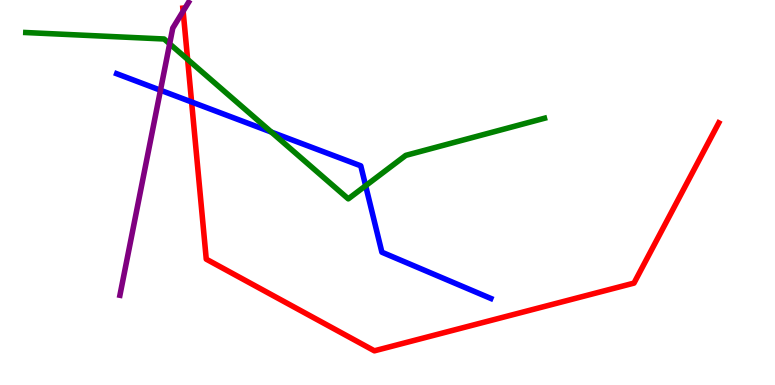[{'lines': ['blue', 'red'], 'intersections': [{'x': 2.47, 'y': 7.35}]}, {'lines': ['green', 'red'], 'intersections': [{'x': 2.42, 'y': 8.46}]}, {'lines': ['purple', 'red'], 'intersections': [{'x': 2.36, 'y': 9.71}]}, {'lines': ['blue', 'green'], 'intersections': [{'x': 3.5, 'y': 6.57}, {'x': 4.72, 'y': 5.18}]}, {'lines': ['blue', 'purple'], 'intersections': [{'x': 2.07, 'y': 7.66}]}, {'lines': ['green', 'purple'], 'intersections': [{'x': 2.19, 'y': 8.86}]}]